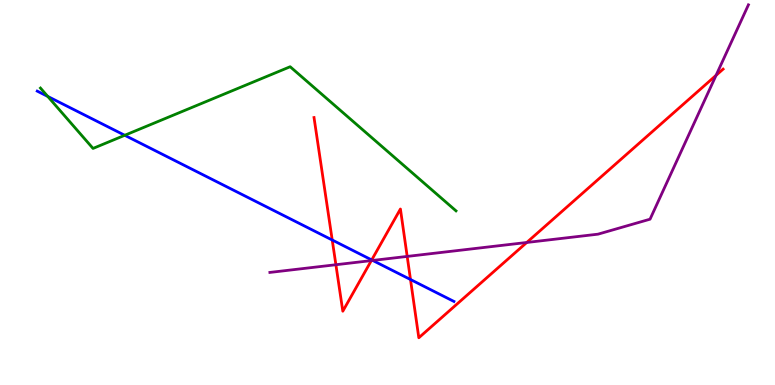[{'lines': ['blue', 'red'], 'intersections': [{'x': 4.29, 'y': 3.77}, {'x': 4.8, 'y': 3.25}, {'x': 5.3, 'y': 2.74}]}, {'lines': ['green', 'red'], 'intersections': []}, {'lines': ['purple', 'red'], 'intersections': [{'x': 4.33, 'y': 3.12}, {'x': 4.79, 'y': 3.23}, {'x': 5.25, 'y': 3.34}, {'x': 6.8, 'y': 3.7}, {'x': 9.24, 'y': 8.04}]}, {'lines': ['blue', 'green'], 'intersections': [{'x': 0.616, 'y': 7.5}, {'x': 1.61, 'y': 6.49}]}, {'lines': ['blue', 'purple'], 'intersections': [{'x': 4.81, 'y': 3.24}]}, {'lines': ['green', 'purple'], 'intersections': []}]